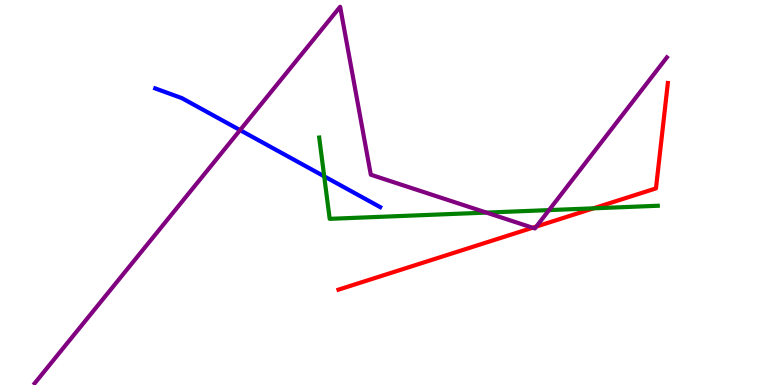[{'lines': ['blue', 'red'], 'intersections': []}, {'lines': ['green', 'red'], 'intersections': [{'x': 7.66, 'y': 4.59}]}, {'lines': ['purple', 'red'], 'intersections': [{'x': 6.87, 'y': 4.08}, {'x': 6.92, 'y': 4.12}]}, {'lines': ['blue', 'green'], 'intersections': [{'x': 4.18, 'y': 5.42}]}, {'lines': ['blue', 'purple'], 'intersections': [{'x': 3.1, 'y': 6.62}]}, {'lines': ['green', 'purple'], 'intersections': [{'x': 6.28, 'y': 4.48}, {'x': 7.08, 'y': 4.54}]}]